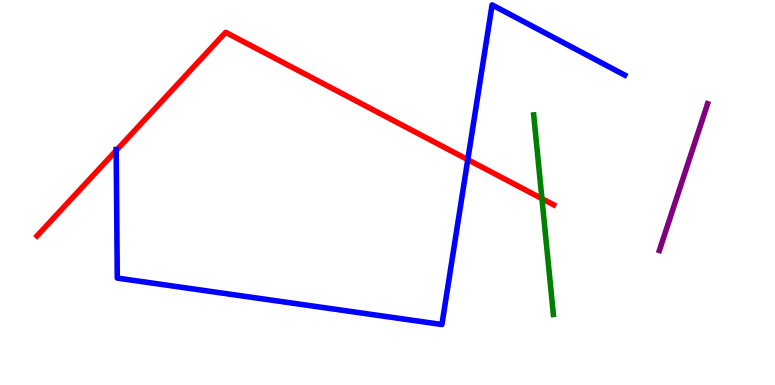[{'lines': ['blue', 'red'], 'intersections': [{'x': 1.5, 'y': 6.09}, {'x': 6.04, 'y': 5.85}]}, {'lines': ['green', 'red'], 'intersections': [{'x': 6.99, 'y': 4.84}]}, {'lines': ['purple', 'red'], 'intersections': []}, {'lines': ['blue', 'green'], 'intersections': []}, {'lines': ['blue', 'purple'], 'intersections': []}, {'lines': ['green', 'purple'], 'intersections': []}]